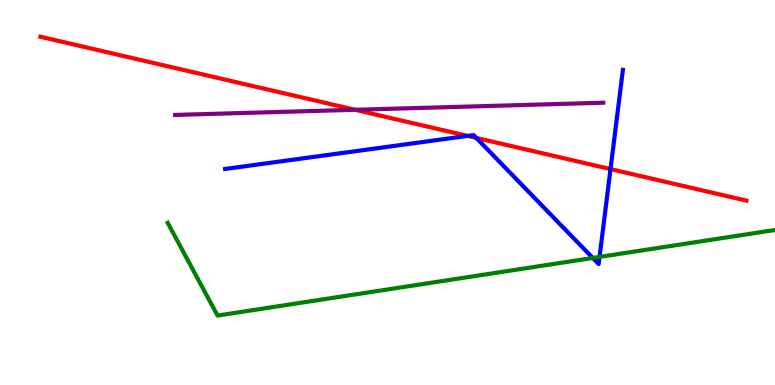[{'lines': ['blue', 'red'], 'intersections': [{'x': 6.03, 'y': 6.47}, {'x': 6.15, 'y': 6.42}, {'x': 7.88, 'y': 5.61}]}, {'lines': ['green', 'red'], 'intersections': []}, {'lines': ['purple', 'red'], 'intersections': [{'x': 4.58, 'y': 7.15}]}, {'lines': ['blue', 'green'], 'intersections': [{'x': 7.65, 'y': 3.3}, {'x': 7.74, 'y': 3.33}]}, {'lines': ['blue', 'purple'], 'intersections': []}, {'lines': ['green', 'purple'], 'intersections': []}]